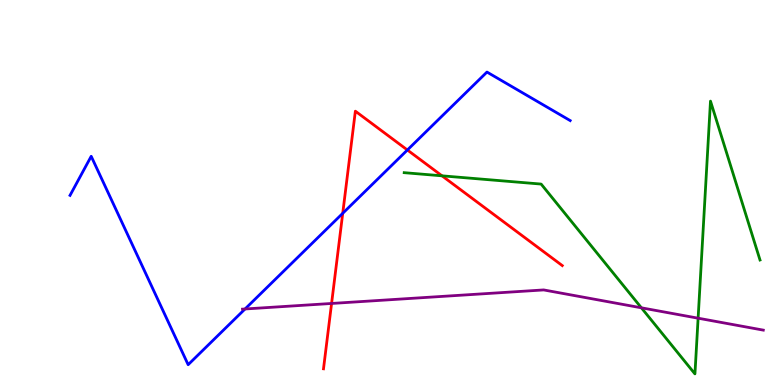[{'lines': ['blue', 'red'], 'intersections': [{'x': 4.42, 'y': 4.46}, {'x': 5.26, 'y': 6.1}]}, {'lines': ['green', 'red'], 'intersections': [{'x': 5.7, 'y': 5.43}]}, {'lines': ['purple', 'red'], 'intersections': [{'x': 4.28, 'y': 2.12}]}, {'lines': ['blue', 'green'], 'intersections': []}, {'lines': ['blue', 'purple'], 'intersections': [{'x': 3.16, 'y': 1.97}]}, {'lines': ['green', 'purple'], 'intersections': [{'x': 8.28, 'y': 2.0}, {'x': 9.01, 'y': 1.74}]}]